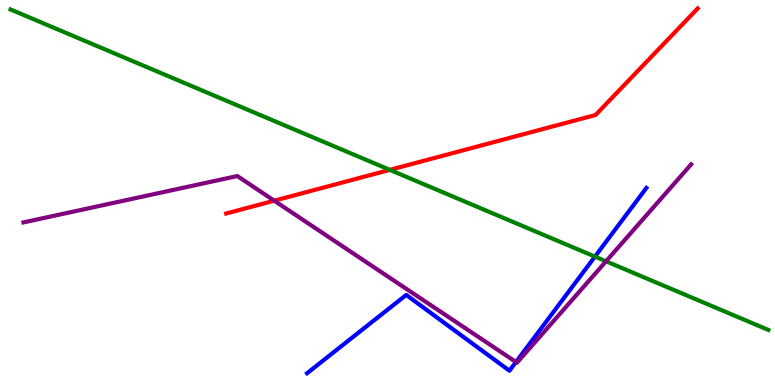[{'lines': ['blue', 'red'], 'intersections': []}, {'lines': ['green', 'red'], 'intersections': [{'x': 5.03, 'y': 5.59}]}, {'lines': ['purple', 'red'], 'intersections': [{'x': 3.54, 'y': 4.79}]}, {'lines': ['blue', 'green'], 'intersections': [{'x': 7.68, 'y': 3.33}]}, {'lines': ['blue', 'purple'], 'intersections': [{'x': 6.66, 'y': 0.597}]}, {'lines': ['green', 'purple'], 'intersections': [{'x': 7.82, 'y': 3.21}]}]